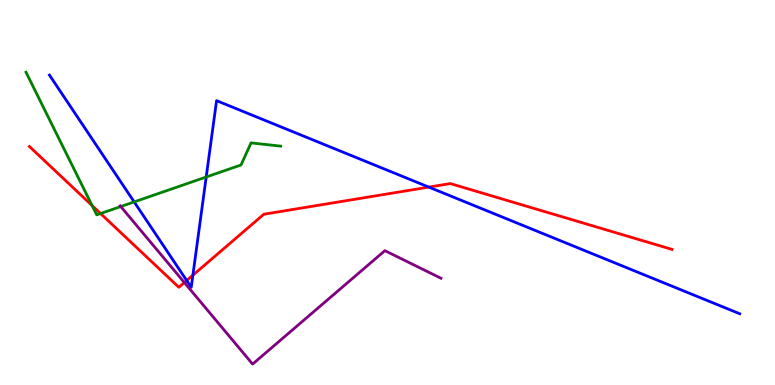[{'lines': ['blue', 'red'], 'intersections': [{'x': 2.41, 'y': 2.71}, {'x': 2.49, 'y': 2.85}, {'x': 5.53, 'y': 5.14}]}, {'lines': ['green', 'red'], 'intersections': [{'x': 1.19, 'y': 4.66}, {'x': 1.3, 'y': 4.45}]}, {'lines': ['purple', 'red'], 'intersections': [{'x': 2.38, 'y': 2.66}]}, {'lines': ['blue', 'green'], 'intersections': [{'x': 1.73, 'y': 4.76}, {'x': 2.66, 'y': 5.4}]}, {'lines': ['blue', 'purple'], 'intersections': []}, {'lines': ['green', 'purple'], 'intersections': [{'x': 1.56, 'y': 4.64}]}]